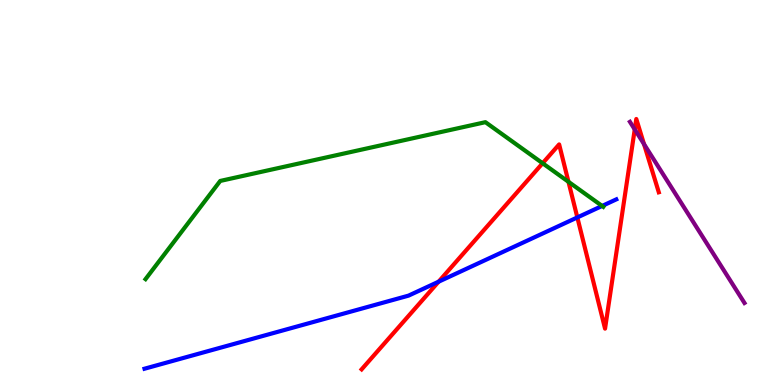[{'lines': ['blue', 'red'], 'intersections': [{'x': 5.66, 'y': 2.68}, {'x': 7.45, 'y': 4.35}]}, {'lines': ['green', 'red'], 'intersections': [{'x': 7.0, 'y': 5.76}, {'x': 7.34, 'y': 5.28}]}, {'lines': ['purple', 'red'], 'intersections': [{'x': 8.19, 'y': 6.64}, {'x': 8.31, 'y': 6.26}]}, {'lines': ['blue', 'green'], 'intersections': [{'x': 7.77, 'y': 4.65}]}, {'lines': ['blue', 'purple'], 'intersections': []}, {'lines': ['green', 'purple'], 'intersections': []}]